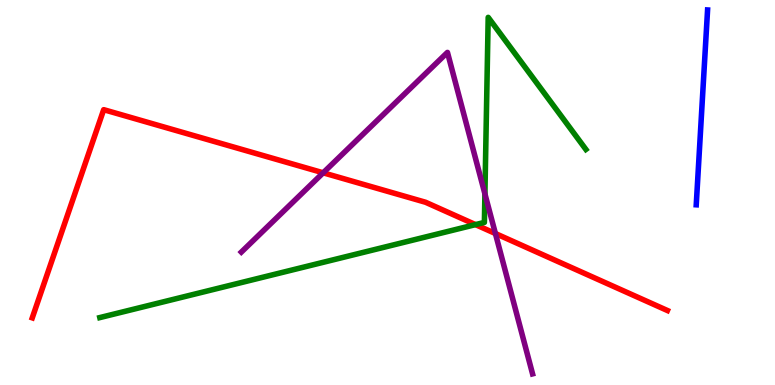[{'lines': ['blue', 'red'], 'intersections': []}, {'lines': ['green', 'red'], 'intersections': [{'x': 6.14, 'y': 4.17}]}, {'lines': ['purple', 'red'], 'intersections': [{'x': 4.17, 'y': 5.51}, {'x': 6.39, 'y': 3.93}]}, {'lines': ['blue', 'green'], 'intersections': []}, {'lines': ['blue', 'purple'], 'intersections': []}, {'lines': ['green', 'purple'], 'intersections': [{'x': 6.26, 'y': 4.96}]}]